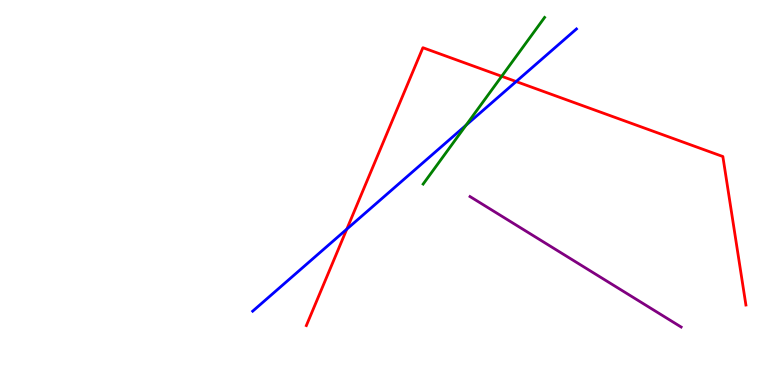[{'lines': ['blue', 'red'], 'intersections': [{'x': 4.47, 'y': 4.05}, {'x': 6.66, 'y': 7.88}]}, {'lines': ['green', 'red'], 'intersections': [{'x': 6.47, 'y': 8.02}]}, {'lines': ['purple', 'red'], 'intersections': []}, {'lines': ['blue', 'green'], 'intersections': [{'x': 6.01, 'y': 6.75}]}, {'lines': ['blue', 'purple'], 'intersections': []}, {'lines': ['green', 'purple'], 'intersections': []}]